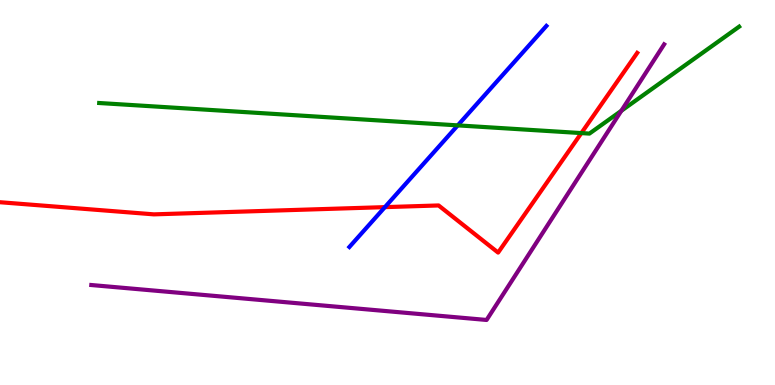[{'lines': ['blue', 'red'], 'intersections': [{'x': 4.97, 'y': 4.62}]}, {'lines': ['green', 'red'], 'intersections': [{'x': 7.5, 'y': 6.54}]}, {'lines': ['purple', 'red'], 'intersections': []}, {'lines': ['blue', 'green'], 'intersections': [{'x': 5.91, 'y': 6.74}]}, {'lines': ['blue', 'purple'], 'intersections': []}, {'lines': ['green', 'purple'], 'intersections': [{'x': 8.02, 'y': 7.12}]}]